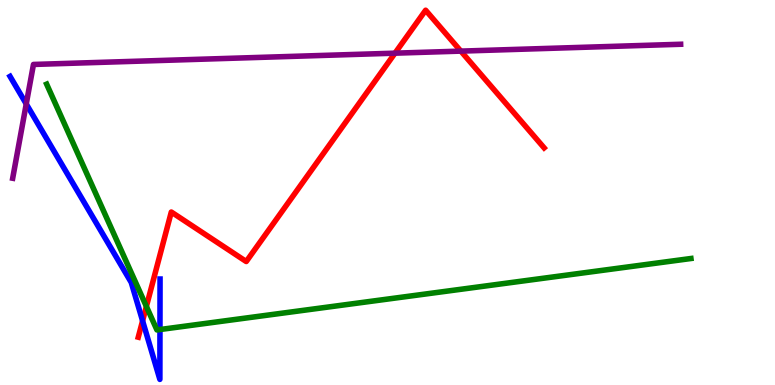[{'lines': ['blue', 'red'], 'intersections': [{'x': 1.84, 'y': 1.67}]}, {'lines': ['green', 'red'], 'intersections': [{'x': 1.89, 'y': 2.04}]}, {'lines': ['purple', 'red'], 'intersections': [{'x': 5.1, 'y': 8.62}, {'x': 5.95, 'y': 8.67}]}, {'lines': ['blue', 'green'], 'intersections': [{'x': 2.06, 'y': 1.44}]}, {'lines': ['blue', 'purple'], 'intersections': [{'x': 0.339, 'y': 7.3}]}, {'lines': ['green', 'purple'], 'intersections': []}]